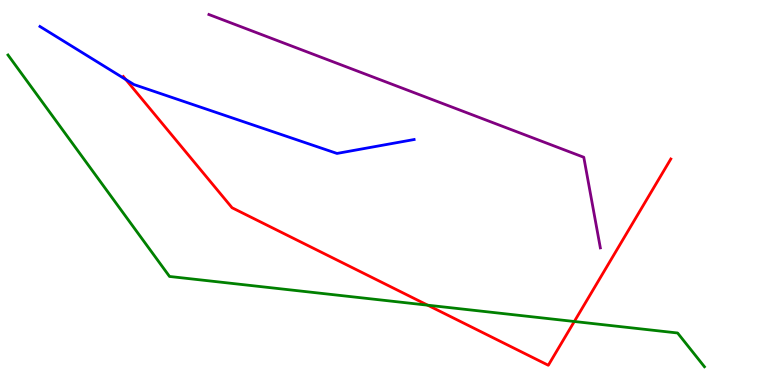[{'lines': ['blue', 'red'], 'intersections': [{'x': 1.62, 'y': 7.94}]}, {'lines': ['green', 'red'], 'intersections': [{'x': 5.52, 'y': 2.07}, {'x': 7.41, 'y': 1.65}]}, {'lines': ['purple', 'red'], 'intersections': []}, {'lines': ['blue', 'green'], 'intersections': []}, {'lines': ['blue', 'purple'], 'intersections': []}, {'lines': ['green', 'purple'], 'intersections': []}]